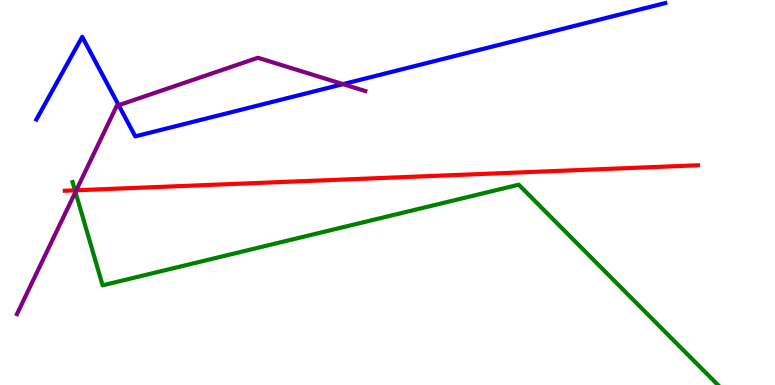[{'lines': ['blue', 'red'], 'intersections': []}, {'lines': ['green', 'red'], 'intersections': [{'x': 0.967, 'y': 5.06}]}, {'lines': ['purple', 'red'], 'intersections': [{'x': 0.984, 'y': 5.06}]}, {'lines': ['blue', 'green'], 'intersections': []}, {'lines': ['blue', 'purple'], 'intersections': [{'x': 1.53, 'y': 7.27}, {'x': 4.43, 'y': 7.81}]}, {'lines': ['green', 'purple'], 'intersections': [{'x': 0.974, 'y': 5.01}]}]